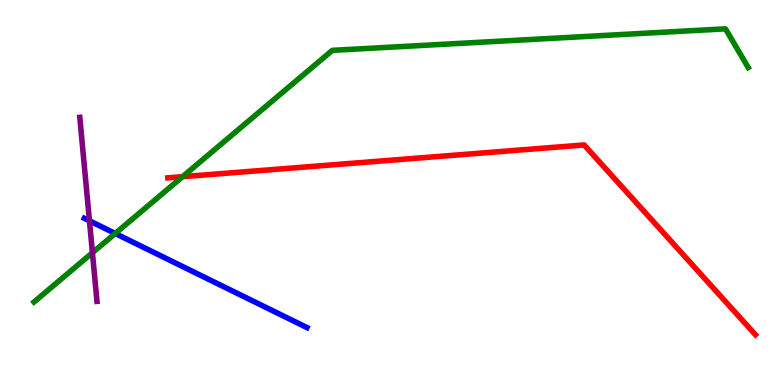[{'lines': ['blue', 'red'], 'intersections': []}, {'lines': ['green', 'red'], 'intersections': [{'x': 2.36, 'y': 5.41}]}, {'lines': ['purple', 'red'], 'intersections': []}, {'lines': ['blue', 'green'], 'intersections': [{'x': 1.49, 'y': 3.94}]}, {'lines': ['blue', 'purple'], 'intersections': [{'x': 1.15, 'y': 4.26}]}, {'lines': ['green', 'purple'], 'intersections': [{'x': 1.19, 'y': 3.44}]}]